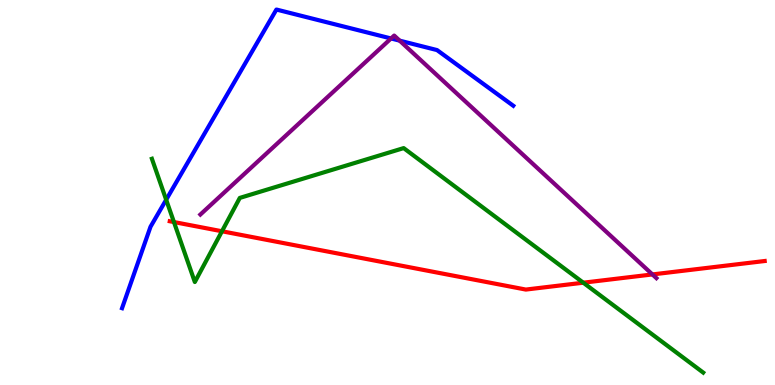[{'lines': ['blue', 'red'], 'intersections': []}, {'lines': ['green', 'red'], 'intersections': [{'x': 2.24, 'y': 4.23}, {'x': 2.86, 'y': 3.99}, {'x': 7.53, 'y': 2.66}]}, {'lines': ['purple', 'red'], 'intersections': [{'x': 8.42, 'y': 2.87}]}, {'lines': ['blue', 'green'], 'intersections': [{'x': 2.14, 'y': 4.81}]}, {'lines': ['blue', 'purple'], 'intersections': [{'x': 5.05, 'y': 9.0}, {'x': 5.16, 'y': 8.94}]}, {'lines': ['green', 'purple'], 'intersections': []}]